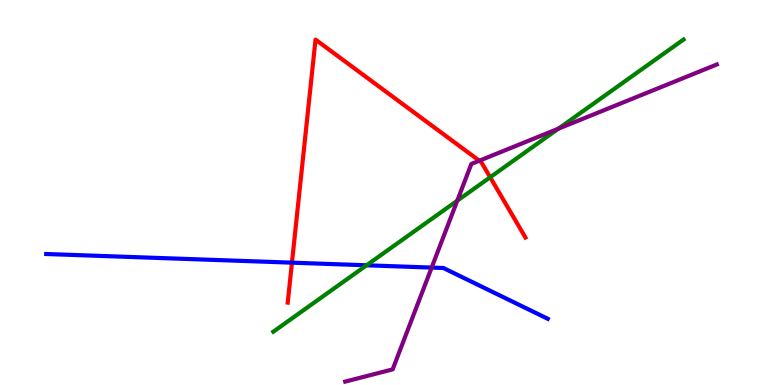[{'lines': ['blue', 'red'], 'intersections': [{'x': 3.77, 'y': 3.18}]}, {'lines': ['green', 'red'], 'intersections': [{'x': 6.32, 'y': 5.4}]}, {'lines': ['purple', 'red'], 'intersections': [{'x': 6.18, 'y': 5.83}]}, {'lines': ['blue', 'green'], 'intersections': [{'x': 4.73, 'y': 3.11}]}, {'lines': ['blue', 'purple'], 'intersections': [{'x': 5.57, 'y': 3.05}]}, {'lines': ['green', 'purple'], 'intersections': [{'x': 5.9, 'y': 4.79}, {'x': 7.21, 'y': 6.66}]}]